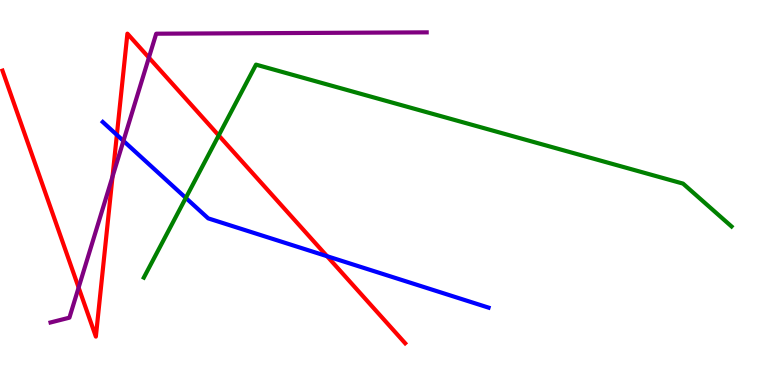[{'lines': ['blue', 'red'], 'intersections': [{'x': 1.51, 'y': 6.5}, {'x': 4.22, 'y': 3.35}]}, {'lines': ['green', 'red'], 'intersections': [{'x': 2.82, 'y': 6.48}]}, {'lines': ['purple', 'red'], 'intersections': [{'x': 1.01, 'y': 2.53}, {'x': 1.45, 'y': 5.41}, {'x': 1.92, 'y': 8.5}]}, {'lines': ['blue', 'green'], 'intersections': [{'x': 2.4, 'y': 4.86}]}, {'lines': ['blue', 'purple'], 'intersections': [{'x': 1.59, 'y': 6.34}]}, {'lines': ['green', 'purple'], 'intersections': []}]